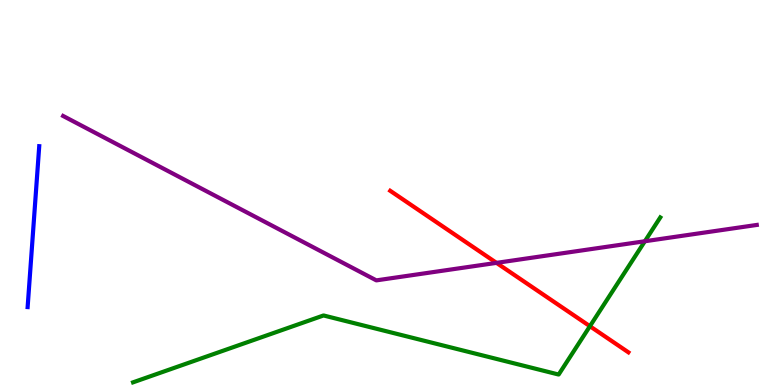[{'lines': ['blue', 'red'], 'intersections': []}, {'lines': ['green', 'red'], 'intersections': [{'x': 7.61, 'y': 1.53}]}, {'lines': ['purple', 'red'], 'intersections': [{'x': 6.41, 'y': 3.17}]}, {'lines': ['blue', 'green'], 'intersections': []}, {'lines': ['blue', 'purple'], 'intersections': []}, {'lines': ['green', 'purple'], 'intersections': [{'x': 8.32, 'y': 3.73}]}]